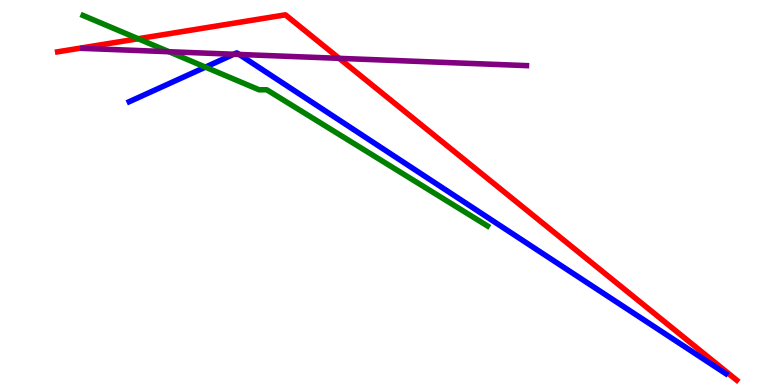[{'lines': ['blue', 'red'], 'intersections': []}, {'lines': ['green', 'red'], 'intersections': [{'x': 1.78, 'y': 8.99}]}, {'lines': ['purple', 'red'], 'intersections': [{'x': 4.38, 'y': 8.48}]}, {'lines': ['blue', 'green'], 'intersections': [{'x': 2.65, 'y': 8.26}]}, {'lines': ['blue', 'purple'], 'intersections': [{'x': 3.02, 'y': 8.59}, {'x': 3.09, 'y': 8.59}]}, {'lines': ['green', 'purple'], 'intersections': [{'x': 2.18, 'y': 8.66}]}]